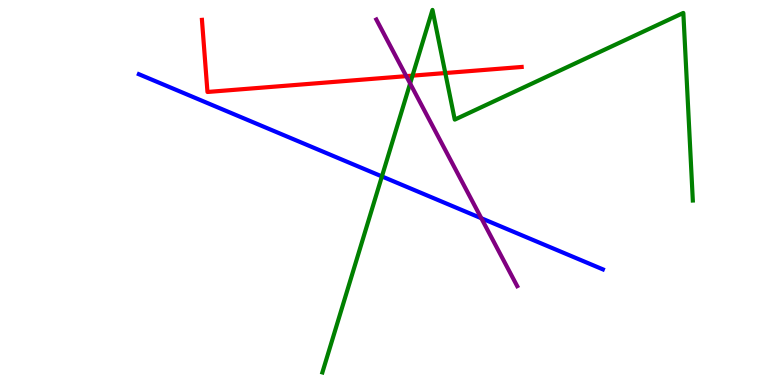[{'lines': ['blue', 'red'], 'intersections': []}, {'lines': ['green', 'red'], 'intersections': [{'x': 5.32, 'y': 8.04}, {'x': 5.75, 'y': 8.1}]}, {'lines': ['purple', 'red'], 'intersections': [{'x': 5.24, 'y': 8.02}]}, {'lines': ['blue', 'green'], 'intersections': [{'x': 4.93, 'y': 5.42}]}, {'lines': ['blue', 'purple'], 'intersections': [{'x': 6.21, 'y': 4.33}]}, {'lines': ['green', 'purple'], 'intersections': [{'x': 5.29, 'y': 7.83}]}]